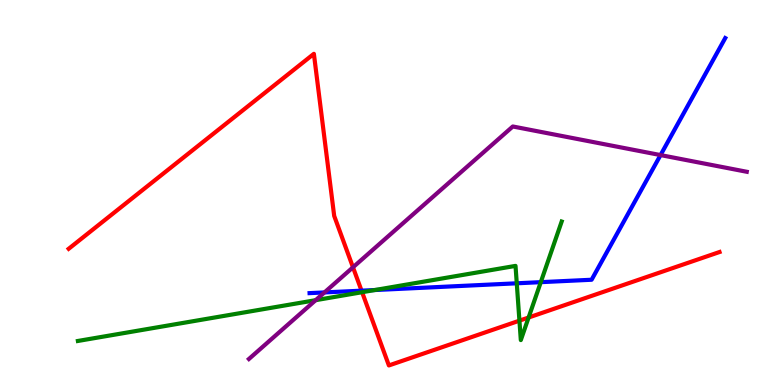[{'lines': ['blue', 'red'], 'intersections': [{'x': 4.67, 'y': 2.45}]}, {'lines': ['green', 'red'], 'intersections': [{'x': 4.67, 'y': 2.41}, {'x': 6.7, 'y': 1.67}, {'x': 6.82, 'y': 1.75}]}, {'lines': ['purple', 'red'], 'intersections': [{'x': 4.55, 'y': 3.06}]}, {'lines': ['blue', 'green'], 'intersections': [{'x': 4.84, 'y': 2.47}, {'x': 6.67, 'y': 2.64}, {'x': 6.98, 'y': 2.67}]}, {'lines': ['blue', 'purple'], 'intersections': [{'x': 4.19, 'y': 2.4}, {'x': 8.52, 'y': 5.97}]}, {'lines': ['green', 'purple'], 'intersections': [{'x': 4.07, 'y': 2.2}]}]